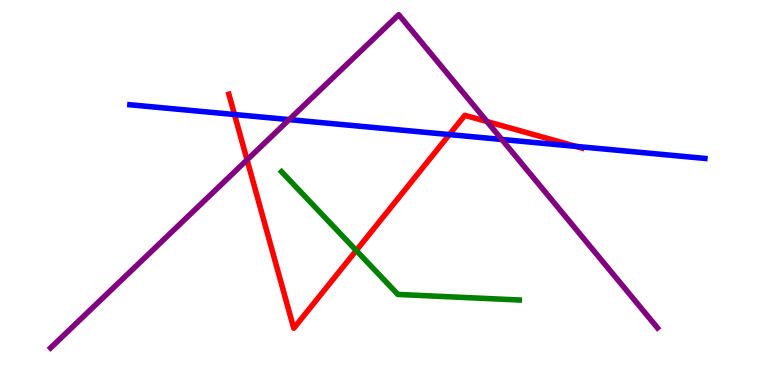[{'lines': ['blue', 'red'], 'intersections': [{'x': 3.03, 'y': 7.03}, {'x': 5.8, 'y': 6.5}, {'x': 7.43, 'y': 6.2}]}, {'lines': ['green', 'red'], 'intersections': [{'x': 4.6, 'y': 3.49}]}, {'lines': ['purple', 'red'], 'intersections': [{'x': 3.19, 'y': 5.85}, {'x': 6.28, 'y': 6.84}]}, {'lines': ['blue', 'green'], 'intersections': []}, {'lines': ['blue', 'purple'], 'intersections': [{'x': 3.73, 'y': 6.89}, {'x': 6.47, 'y': 6.38}]}, {'lines': ['green', 'purple'], 'intersections': []}]